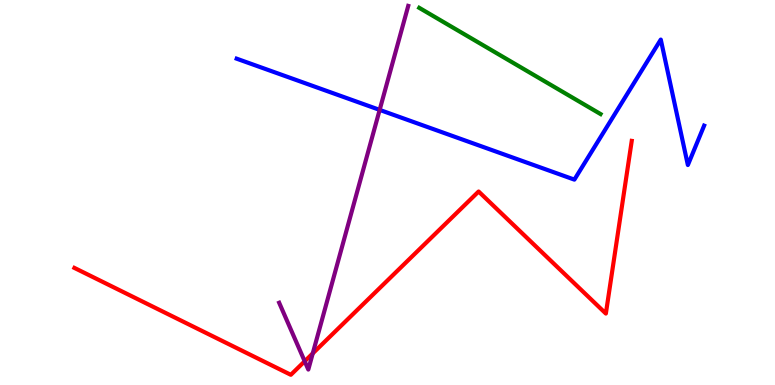[{'lines': ['blue', 'red'], 'intersections': []}, {'lines': ['green', 'red'], 'intersections': []}, {'lines': ['purple', 'red'], 'intersections': [{'x': 3.93, 'y': 0.616}, {'x': 4.04, 'y': 0.821}]}, {'lines': ['blue', 'green'], 'intersections': []}, {'lines': ['blue', 'purple'], 'intersections': [{'x': 4.9, 'y': 7.15}]}, {'lines': ['green', 'purple'], 'intersections': []}]